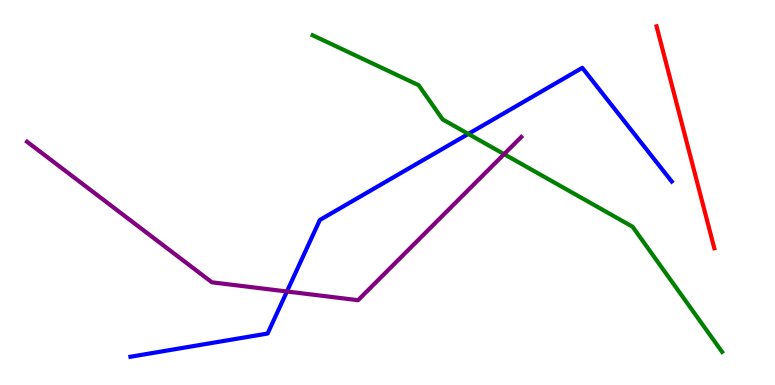[{'lines': ['blue', 'red'], 'intersections': []}, {'lines': ['green', 'red'], 'intersections': []}, {'lines': ['purple', 'red'], 'intersections': []}, {'lines': ['blue', 'green'], 'intersections': [{'x': 6.04, 'y': 6.52}]}, {'lines': ['blue', 'purple'], 'intersections': [{'x': 3.7, 'y': 2.43}]}, {'lines': ['green', 'purple'], 'intersections': [{'x': 6.5, 'y': 6.0}]}]